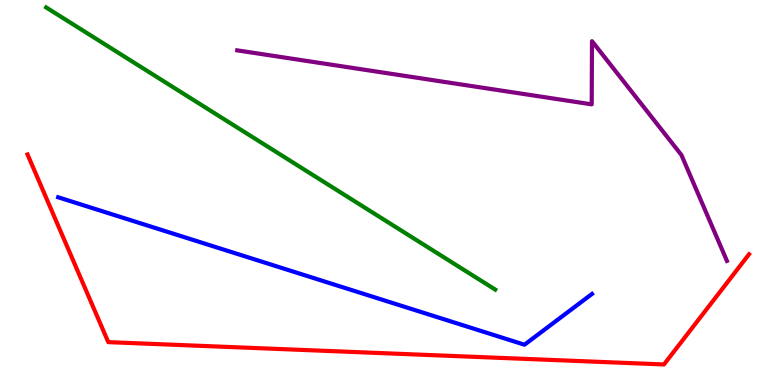[{'lines': ['blue', 'red'], 'intersections': []}, {'lines': ['green', 'red'], 'intersections': []}, {'lines': ['purple', 'red'], 'intersections': []}, {'lines': ['blue', 'green'], 'intersections': []}, {'lines': ['blue', 'purple'], 'intersections': []}, {'lines': ['green', 'purple'], 'intersections': []}]